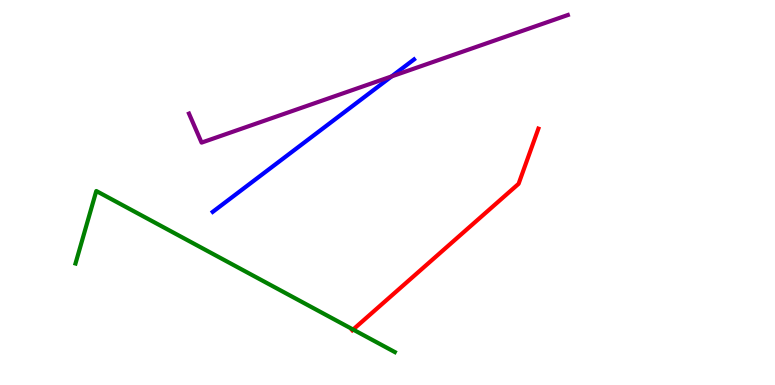[{'lines': ['blue', 'red'], 'intersections': []}, {'lines': ['green', 'red'], 'intersections': [{'x': 4.56, 'y': 1.44}]}, {'lines': ['purple', 'red'], 'intersections': []}, {'lines': ['blue', 'green'], 'intersections': []}, {'lines': ['blue', 'purple'], 'intersections': [{'x': 5.05, 'y': 8.02}]}, {'lines': ['green', 'purple'], 'intersections': []}]